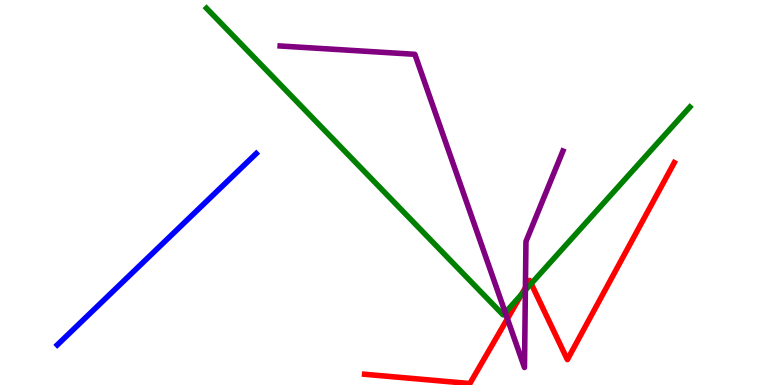[{'lines': ['blue', 'red'], 'intersections': []}, {'lines': ['green', 'red'], 'intersections': [{'x': 6.73, 'y': 2.35}, {'x': 6.85, 'y': 2.63}]}, {'lines': ['purple', 'red'], 'intersections': [{'x': 6.55, 'y': 1.72}, {'x': 6.78, 'y': 2.53}]}, {'lines': ['blue', 'green'], 'intersections': []}, {'lines': ['blue', 'purple'], 'intersections': []}, {'lines': ['green', 'purple'], 'intersections': [{'x': 6.52, 'y': 1.88}, {'x': 6.78, 'y': 2.46}]}]